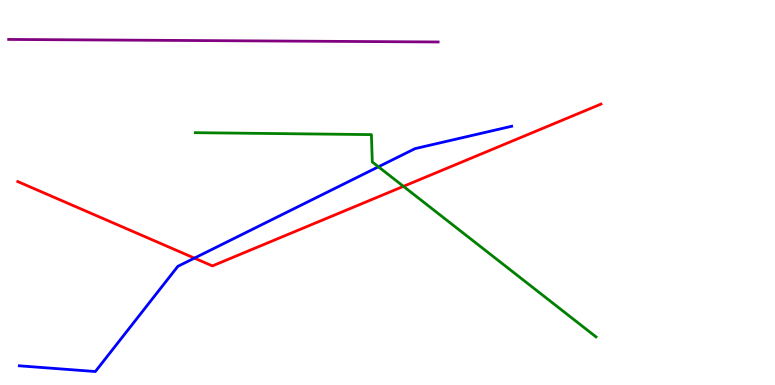[{'lines': ['blue', 'red'], 'intersections': [{'x': 2.51, 'y': 3.3}]}, {'lines': ['green', 'red'], 'intersections': [{'x': 5.21, 'y': 5.16}]}, {'lines': ['purple', 'red'], 'intersections': []}, {'lines': ['blue', 'green'], 'intersections': [{'x': 4.88, 'y': 5.67}]}, {'lines': ['blue', 'purple'], 'intersections': []}, {'lines': ['green', 'purple'], 'intersections': []}]